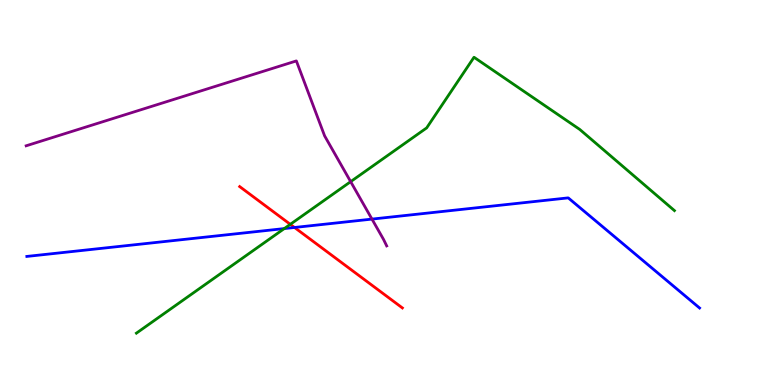[{'lines': ['blue', 'red'], 'intersections': [{'x': 3.8, 'y': 4.09}]}, {'lines': ['green', 'red'], 'intersections': [{'x': 3.75, 'y': 4.17}]}, {'lines': ['purple', 'red'], 'intersections': []}, {'lines': ['blue', 'green'], 'intersections': [{'x': 3.67, 'y': 4.06}]}, {'lines': ['blue', 'purple'], 'intersections': [{'x': 4.8, 'y': 4.31}]}, {'lines': ['green', 'purple'], 'intersections': [{'x': 4.52, 'y': 5.28}]}]